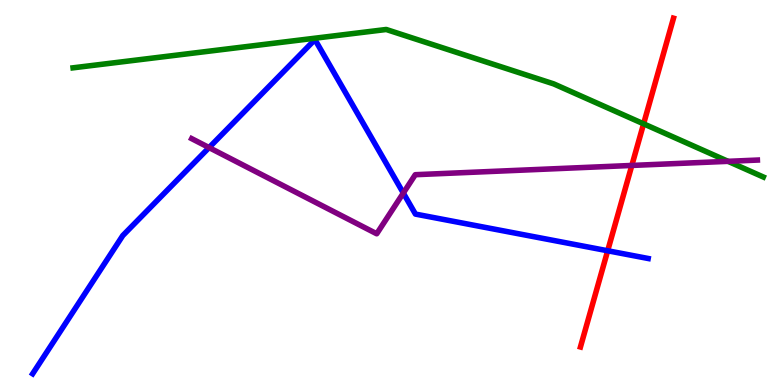[{'lines': ['blue', 'red'], 'intersections': [{'x': 7.84, 'y': 3.49}]}, {'lines': ['green', 'red'], 'intersections': [{'x': 8.3, 'y': 6.78}]}, {'lines': ['purple', 'red'], 'intersections': [{'x': 8.15, 'y': 5.7}]}, {'lines': ['blue', 'green'], 'intersections': []}, {'lines': ['blue', 'purple'], 'intersections': [{'x': 2.7, 'y': 6.17}, {'x': 5.2, 'y': 4.99}]}, {'lines': ['green', 'purple'], 'intersections': [{'x': 9.39, 'y': 5.81}]}]